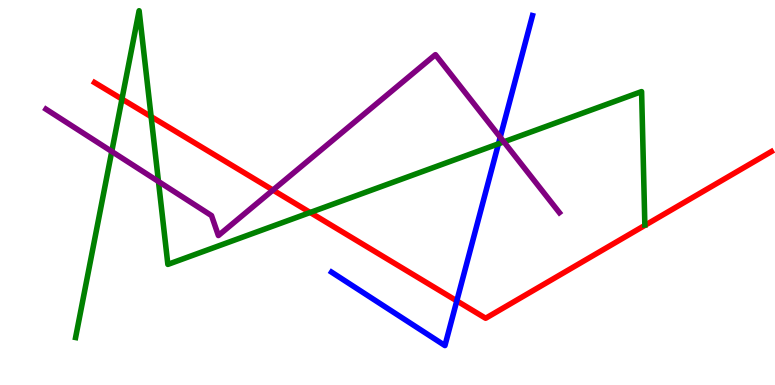[{'lines': ['blue', 'red'], 'intersections': [{'x': 5.89, 'y': 2.19}]}, {'lines': ['green', 'red'], 'intersections': [{'x': 1.57, 'y': 7.43}, {'x': 1.95, 'y': 6.97}, {'x': 4.0, 'y': 4.48}]}, {'lines': ['purple', 'red'], 'intersections': [{'x': 3.52, 'y': 5.06}]}, {'lines': ['blue', 'green'], 'intersections': [{'x': 6.43, 'y': 6.26}]}, {'lines': ['blue', 'purple'], 'intersections': [{'x': 6.45, 'y': 6.44}]}, {'lines': ['green', 'purple'], 'intersections': [{'x': 1.44, 'y': 6.07}, {'x': 2.04, 'y': 5.29}, {'x': 6.5, 'y': 6.32}]}]